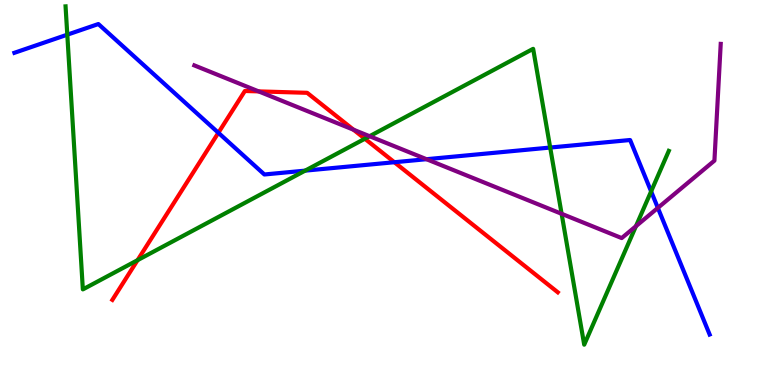[{'lines': ['blue', 'red'], 'intersections': [{'x': 2.82, 'y': 6.55}, {'x': 5.09, 'y': 5.79}]}, {'lines': ['green', 'red'], 'intersections': [{'x': 1.77, 'y': 3.24}, {'x': 4.71, 'y': 6.4}]}, {'lines': ['purple', 'red'], 'intersections': [{'x': 3.34, 'y': 7.63}, {'x': 4.56, 'y': 6.63}]}, {'lines': ['blue', 'green'], 'intersections': [{'x': 0.868, 'y': 9.1}, {'x': 3.94, 'y': 5.57}, {'x': 7.1, 'y': 6.17}, {'x': 8.4, 'y': 5.03}]}, {'lines': ['blue', 'purple'], 'intersections': [{'x': 5.5, 'y': 5.86}, {'x': 8.49, 'y': 4.6}]}, {'lines': ['green', 'purple'], 'intersections': [{'x': 4.77, 'y': 6.46}, {'x': 7.25, 'y': 4.45}, {'x': 8.21, 'y': 4.12}]}]